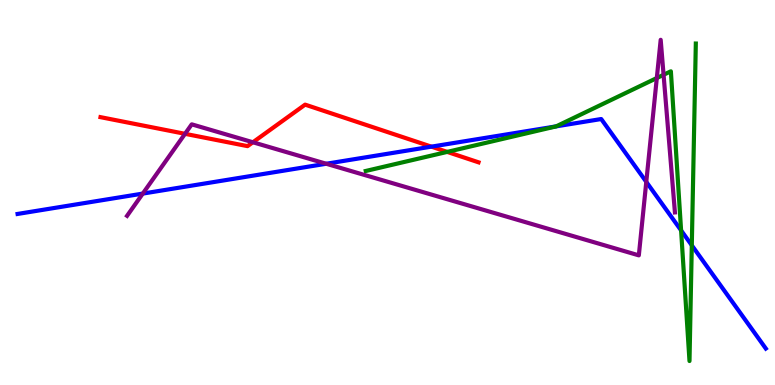[{'lines': ['blue', 'red'], 'intersections': [{'x': 5.57, 'y': 6.19}]}, {'lines': ['green', 'red'], 'intersections': [{'x': 5.77, 'y': 6.05}]}, {'lines': ['purple', 'red'], 'intersections': [{'x': 2.39, 'y': 6.52}, {'x': 3.26, 'y': 6.3}]}, {'lines': ['blue', 'green'], 'intersections': [{'x': 7.18, 'y': 6.72}, {'x': 8.79, 'y': 4.02}, {'x': 8.93, 'y': 3.63}]}, {'lines': ['blue', 'purple'], 'intersections': [{'x': 1.84, 'y': 4.97}, {'x': 4.21, 'y': 5.75}, {'x': 8.34, 'y': 5.28}]}, {'lines': ['green', 'purple'], 'intersections': [{'x': 8.47, 'y': 7.97}, {'x': 8.56, 'y': 8.06}]}]